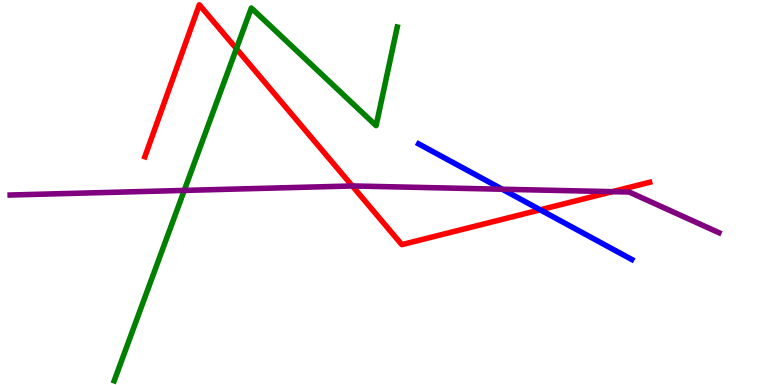[{'lines': ['blue', 'red'], 'intersections': [{'x': 6.97, 'y': 4.55}]}, {'lines': ['green', 'red'], 'intersections': [{'x': 3.05, 'y': 8.74}]}, {'lines': ['purple', 'red'], 'intersections': [{'x': 4.55, 'y': 5.17}, {'x': 7.9, 'y': 5.02}]}, {'lines': ['blue', 'green'], 'intersections': []}, {'lines': ['blue', 'purple'], 'intersections': [{'x': 6.48, 'y': 5.08}]}, {'lines': ['green', 'purple'], 'intersections': [{'x': 2.38, 'y': 5.05}]}]